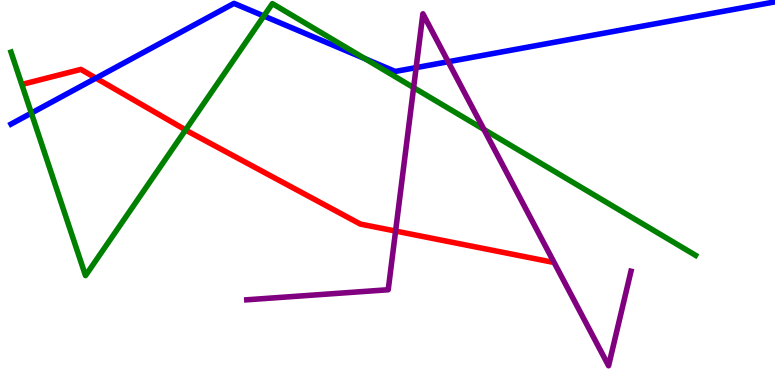[{'lines': ['blue', 'red'], 'intersections': [{'x': 1.24, 'y': 7.97}]}, {'lines': ['green', 'red'], 'intersections': [{'x': 2.39, 'y': 6.63}]}, {'lines': ['purple', 'red'], 'intersections': [{'x': 5.1, 'y': 4.0}]}, {'lines': ['blue', 'green'], 'intersections': [{'x': 0.405, 'y': 7.06}, {'x': 3.4, 'y': 9.58}, {'x': 4.71, 'y': 8.48}]}, {'lines': ['blue', 'purple'], 'intersections': [{'x': 5.37, 'y': 8.24}, {'x': 5.78, 'y': 8.4}]}, {'lines': ['green', 'purple'], 'intersections': [{'x': 5.34, 'y': 7.72}, {'x': 6.24, 'y': 6.64}]}]